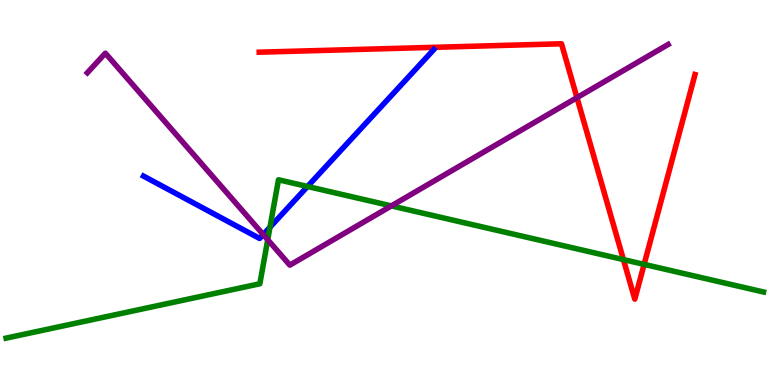[{'lines': ['blue', 'red'], 'intersections': []}, {'lines': ['green', 'red'], 'intersections': [{'x': 8.04, 'y': 3.26}, {'x': 8.31, 'y': 3.13}]}, {'lines': ['purple', 'red'], 'intersections': [{'x': 7.44, 'y': 7.46}]}, {'lines': ['blue', 'green'], 'intersections': [{'x': 3.48, 'y': 4.1}, {'x': 3.97, 'y': 5.16}]}, {'lines': ['blue', 'purple'], 'intersections': [{'x': 3.4, 'y': 3.91}]}, {'lines': ['green', 'purple'], 'intersections': [{'x': 3.45, 'y': 3.77}, {'x': 5.05, 'y': 4.65}]}]